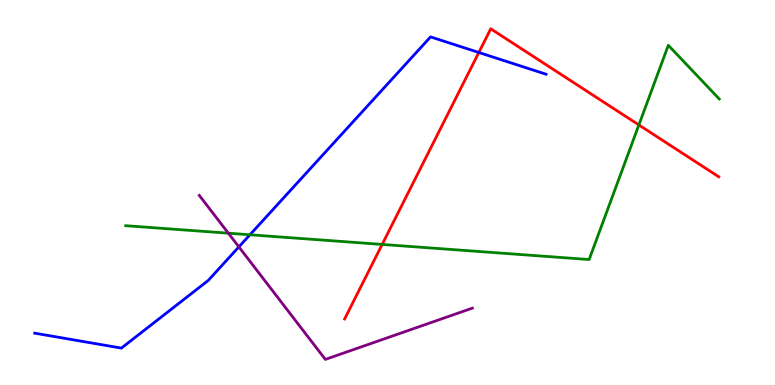[{'lines': ['blue', 'red'], 'intersections': [{'x': 6.18, 'y': 8.64}]}, {'lines': ['green', 'red'], 'intersections': [{'x': 4.93, 'y': 3.65}, {'x': 8.24, 'y': 6.75}]}, {'lines': ['purple', 'red'], 'intersections': []}, {'lines': ['blue', 'green'], 'intersections': [{'x': 3.22, 'y': 3.9}]}, {'lines': ['blue', 'purple'], 'intersections': [{'x': 3.08, 'y': 3.59}]}, {'lines': ['green', 'purple'], 'intersections': [{'x': 2.95, 'y': 3.94}]}]